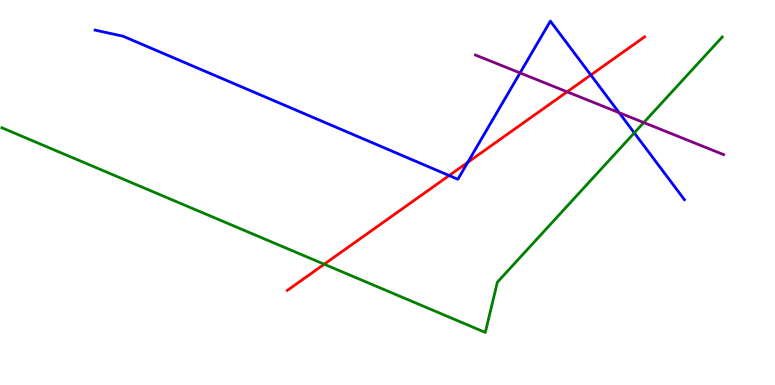[{'lines': ['blue', 'red'], 'intersections': [{'x': 5.8, 'y': 5.44}, {'x': 6.04, 'y': 5.78}, {'x': 7.62, 'y': 8.05}]}, {'lines': ['green', 'red'], 'intersections': [{'x': 4.18, 'y': 3.14}]}, {'lines': ['purple', 'red'], 'intersections': [{'x': 7.32, 'y': 7.62}]}, {'lines': ['blue', 'green'], 'intersections': [{'x': 8.18, 'y': 6.55}]}, {'lines': ['blue', 'purple'], 'intersections': [{'x': 6.71, 'y': 8.11}, {'x': 7.99, 'y': 7.07}]}, {'lines': ['green', 'purple'], 'intersections': [{'x': 8.31, 'y': 6.82}]}]